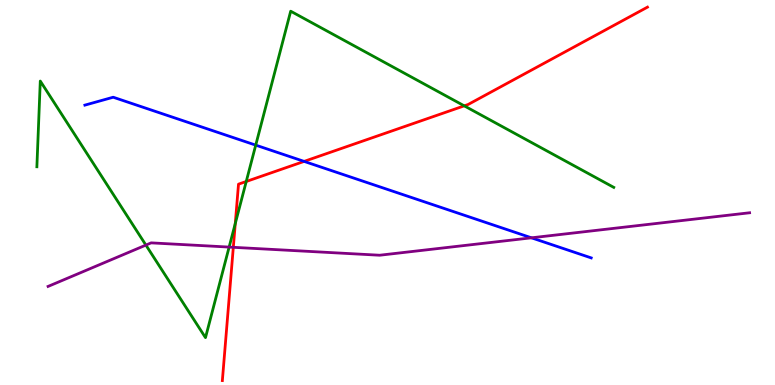[{'lines': ['blue', 'red'], 'intersections': [{'x': 3.92, 'y': 5.81}]}, {'lines': ['green', 'red'], 'intersections': [{'x': 3.04, 'y': 4.19}, {'x': 3.18, 'y': 5.29}, {'x': 5.99, 'y': 7.25}]}, {'lines': ['purple', 'red'], 'intersections': [{'x': 3.01, 'y': 3.58}]}, {'lines': ['blue', 'green'], 'intersections': [{'x': 3.3, 'y': 6.23}]}, {'lines': ['blue', 'purple'], 'intersections': [{'x': 6.86, 'y': 3.82}]}, {'lines': ['green', 'purple'], 'intersections': [{'x': 1.88, 'y': 3.63}, {'x': 2.96, 'y': 3.58}]}]